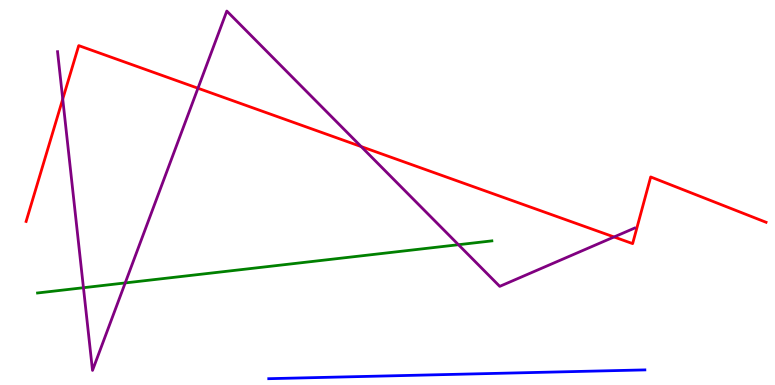[{'lines': ['blue', 'red'], 'intersections': []}, {'lines': ['green', 'red'], 'intersections': []}, {'lines': ['purple', 'red'], 'intersections': [{'x': 0.81, 'y': 7.43}, {'x': 2.55, 'y': 7.71}, {'x': 4.66, 'y': 6.19}, {'x': 7.92, 'y': 3.84}]}, {'lines': ['blue', 'green'], 'intersections': []}, {'lines': ['blue', 'purple'], 'intersections': []}, {'lines': ['green', 'purple'], 'intersections': [{'x': 1.08, 'y': 2.53}, {'x': 1.62, 'y': 2.65}, {'x': 5.92, 'y': 3.64}]}]